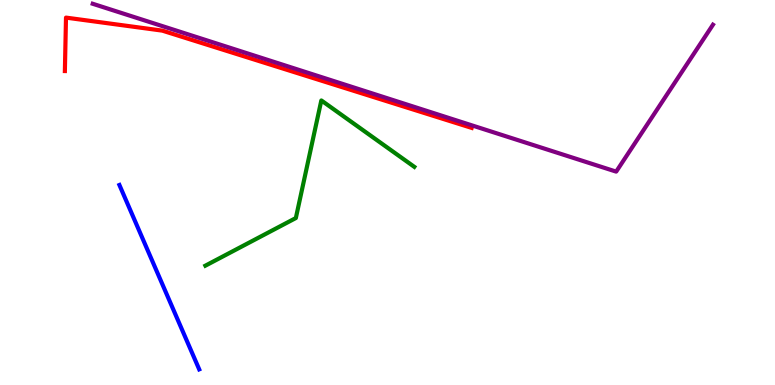[{'lines': ['blue', 'red'], 'intersections': []}, {'lines': ['green', 'red'], 'intersections': []}, {'lines': ['purple', 'red'], 'intersections': []}, {'lines': ['blue', 'green'], 'intersections': []}, {'lines': ['blue', 'purple'], 'intersections': []}, {'lines': ['green', 'purple'], 'intersections': []}]